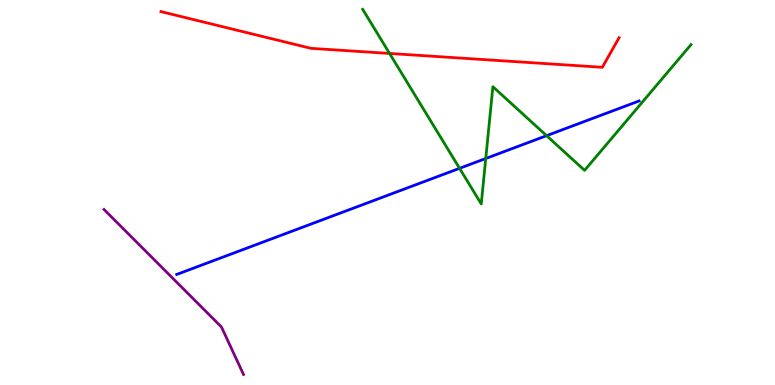[{'lines': ['blue', 'red'], 'intersections': []}, {'lines': ['green', 'red'], 'intersections': [{'x': 5.03, 'y': 8.61}]}, {'lines': ['purple', 'red'], 'intersections': []}, {'lines': ['blue', 'green'], 'intersections': [{'x': 5.93, 'y': 5.63}, {'x': 6.27, 'y': 5.88}, {'x': 7.05, 'y': 6.48}]}, {'lines': ['blue', 'purple'], 'intersections': []}, {'lines': ['green', 'purple'], 'intersections': []}]